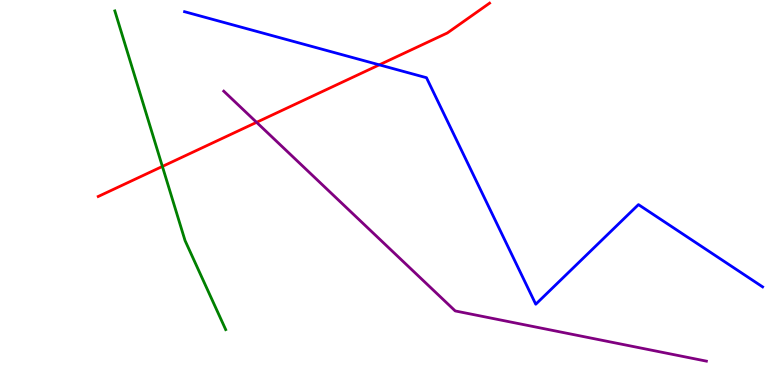[{'lines': ['blue', 'red'], 'intersections': [{'x': 4.89, 'y': 8.32}]}, {'lines': ['green', 'red'], 'intersections': [{'x': 2.1, 'y': 5.68}]}, {'lines': ['purple', 'red'], 'intersections': [{'x': 3.31, 'y': 6.82}]}, {'lines': ['blue', 'green'], 'intersections': []}, {'lines': ['blue', 'purple'], 'intersections': []}, {'lines': ['green', 'purple'], 'intersections': []}]